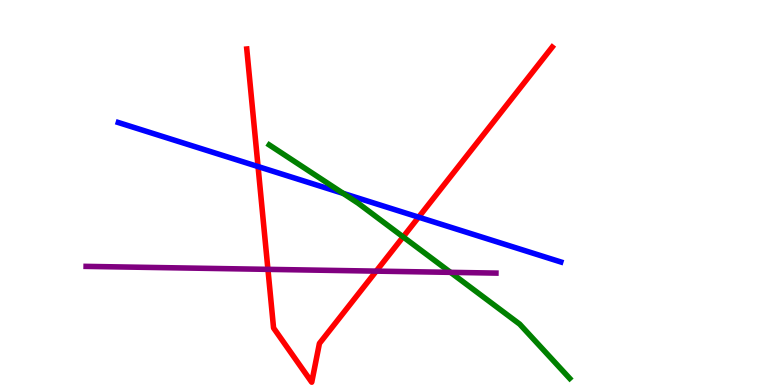[{'lines': ['blue', 'red'], 'intersections': [{'x': 3.33, 'y': 5.67}, {'x': 5.4, 'y': 4.36}]}, {'lines': ['green', 'red'], 'intersections': [{'x': 5.2, 'y': 3.85}]}, {'lines': ['purple', 'red'], 'intersections': [{'x': 3.46, 'y': 3.0}, {'x': 4.85, 'y': 2.96}]}, {'lines': ['blue', 'green'], 'intersections': [{'x': 4.43, 'y': 4.98}]}, {'lines': ['blue', 'purple'], 'intersections': []}, {'lines': ['green', 'purple'], 'intersections': [{'x': 5.81, 'y': 2.93}]}]